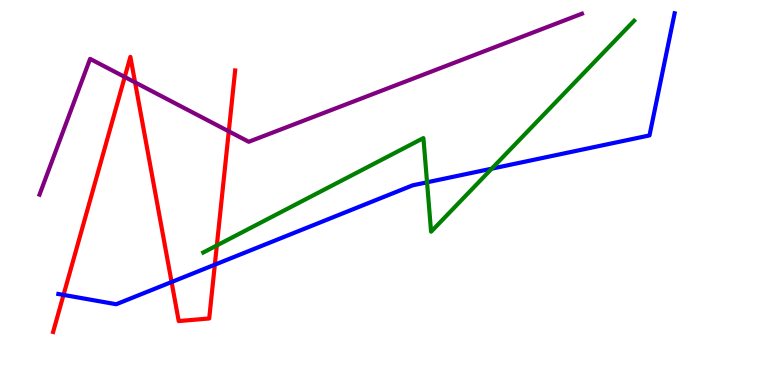[{'lines': ['blue', 'red'], 'intersections': [{'x': 0.82, 'y': 2.34}, {'x': 2.21, 'y': 2.67}, {'x': 2.77, 'y': 3.13}]}, {'lines': ['green', 'red'], 'intersections': [{'x': 2.8, 'y': 3.62}]}, {'lines': ['purple', 'red'], 'intersections': [{'x': 1.61, 'y': 8.0}, {'x': 1.74, 'y': 7.86}, {'x': 2.95, 'y': 6.59}]}, {'lines': ['blue', 'green'], 'intersections': [{'x': 5.51, 'y': 5.26}, {'x': 6.35, 'y': 5.62}]}, {'lines': ['blue', 'purple'], 'intersections': []}, {'lines': ['green', 'purple'], 'intersections': []}]